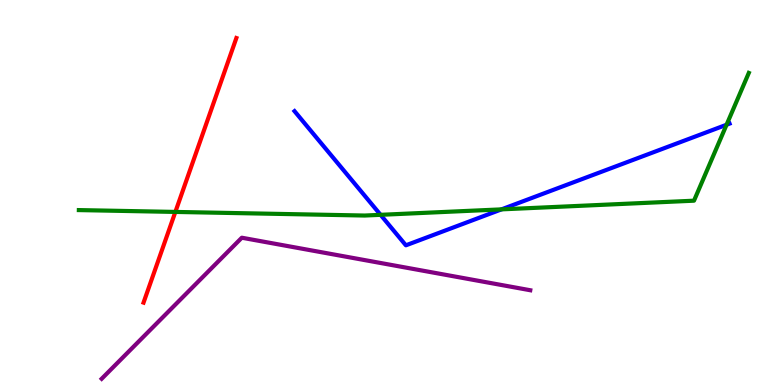[{'lines': ['blue', 'red'], 'intersections': []}, {'lines': ['green', 'red'], 'intersections': [{'x': 2.26, 'y': 4.5}]}, {'lines': ['purple', 'red'], 'intersections': []}, {'lines': ['blue', 'green'], 'intersections': [{'x': 4.91, 'y': 4.42}, {'x': 6.47, 'y': 4.56}, {'x': 9.38, 'y': 6.76}]}, {'lines': ['blue', 'purple'], 'intersections': []}, {'lines': ['green', 'purple'], 'intersections': []}]